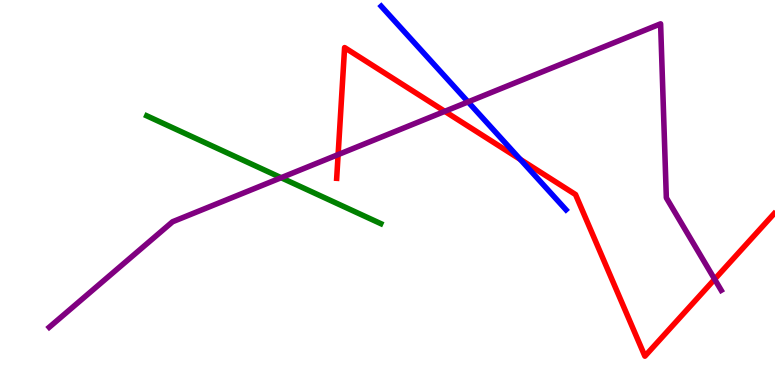[{'lines': ['blue', 'red'], 'intersections': [{'x': 6.71, 'y': 5.86}]}, {'lines': ['green', 'red'], 'intersections': []}, {'lines': ['purple', 'red'], 'intersections': [{'x': 4.36, 'y': 5.98}, {'x': 5.74, 'y': 7.11}, {'x': 9.22, 'y': 2.75}]}, {'lines': ['blue', 'green'], 'intersections': []}, {'lines': ['blue', 'purple'], 'intersections': [{'x': 6.04, 'y': 7.35}]}, {'lines': ['green', 'purple'], 'intersections': [{'x': 3.63, 'y': 5.38}]}]